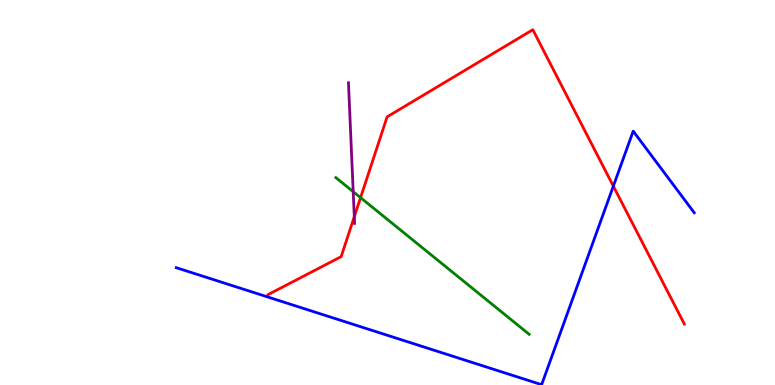[{'lines': ['blue', 'red'], 'intersections': [{'x': 7.91, 'y': 5.17}]}, {'lines': ['green', 'red'], 'intersections': [{'x': 4.65, 'y': 4.87}]}, {'lines': ['purple', 'red'], 'intersections': [{'x': 4.57, 'y': 4.37}]}, {'lines': ['blue', 'green'], 'intersections': []}, {'lines': ['blue', 'purple'], 'intersections': []}, {'lines': ['green', 'purple'], 'intersections': [{'x': 4.56, 'y': 5.02}]}]